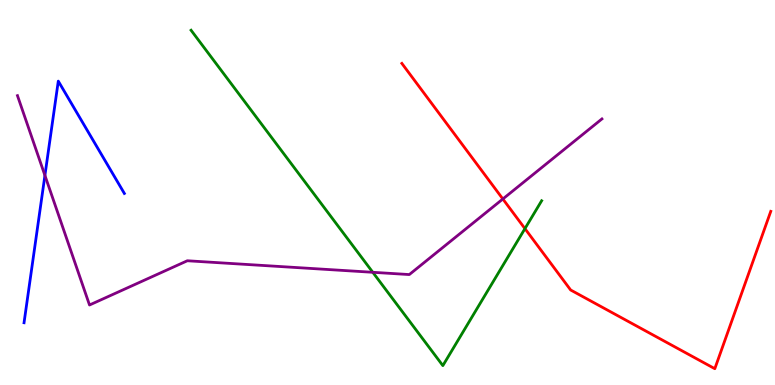[{'lines': ['blue', 'red'], 'intersections': []}, {'lines': ['green', 'red'], 'intersections': [{'x': 6.77, 'y': 4.06}]}, {'lines': ['purple', 'red'], 'intersections': [{'x': 6.49, 'y': 4.83}]}, {'lines': ['blue', 'green'], 'intersections': []}, {'lines': ['blue', 'purple'], 'intersections': [{'x': 0.58, 'y': 5.44}]}, {'lines': ['green', 'purple'], 'intersections': [{'x': 4.81, 'y': 2.93}]}]